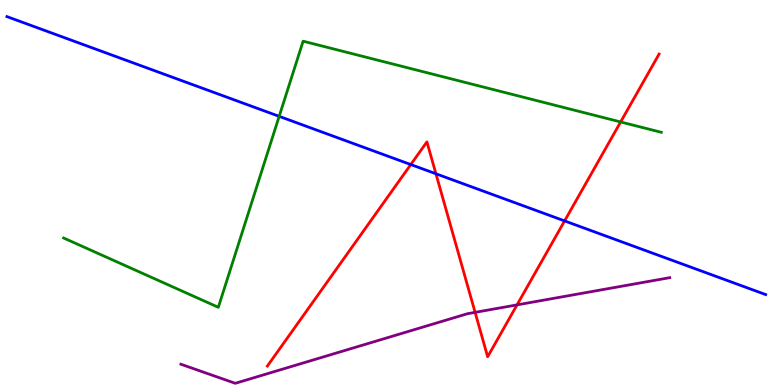[{'lines': ['blue', 'red'], 'intersections': [{'x': 5.3, 'y': 5.73}, {'x': 5.62, 'y': 5.49}, {'x': 7.29, 'y': 4.26}]}, {'lines': ['green', 'red'], 'intersections': [{'x': 8.01, 'y': 6.83}]}, {'lines': ['purple', 'red'], 'intersections': [{'x': 6.13, 'y': 1.89}, {'x': 6.67, 'y': 2.08}]}, {'lines': ['blue', 'green'], 'intersections': [{'x': 3.6, 'y': 6.98}]}, {'lines': ['blue', 'purple'], 'intersections': []}, {'lines': ['green', 'purple'], 'intersections': []}]